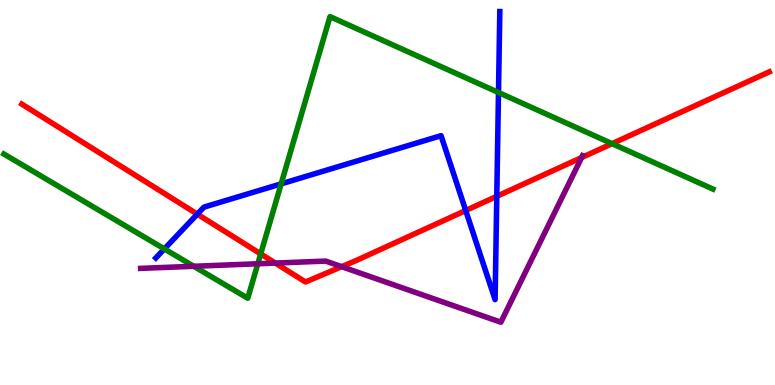[{'lines': ['blue', 'red'], 'intersections': [{'x': 2.55, 'y': 4.44}, {'x': 6.01, 'y': 4.53}, {'x': 6.41, 'y': 4.9}]}, {'lines': ['green', 'red'], 'intersections': [{'x': 3.36, 'y': 3.41}, {'x': 7.9, 'y': 6.27}]}, {'lines': ['purple', 'red'], 'intersections': [{'x': 3.55, 'y': 3.17}, {'x': 4.41, 'y': 3.07}, {'x': 7.5, 'y': 5.91}]}, {'lines': ['blue', 'green'], 'intersections': [{'x': 2.12, 'y': 3.53}, {'x': 3.63, 'y': 5.22}, {'x': 6.43, 'y': 7.6}]}, {'lines': ['blue', 'purple'], 'intersections': []}, {'lines': ['green', 'purple'], 'intersections': [{'x': 2.5, 'y': 3.08}, {'x': 3.33, 'y': 3.15}]}]